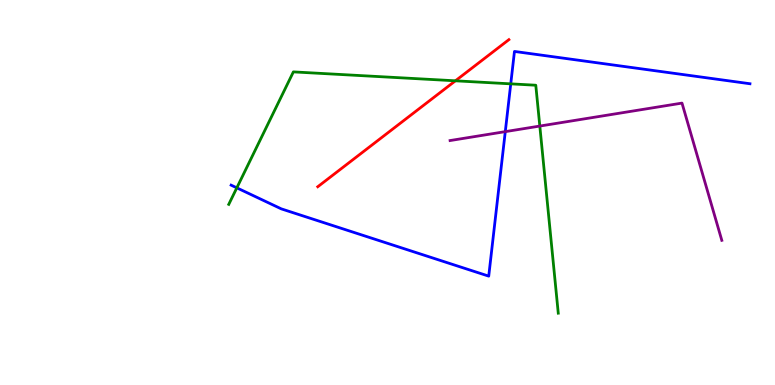[{'lines': ['blue', 'red'], 'intersections': []}, {'lines': ['green', 'red'], 'intersections': [{'x': 5.88, 'y': 7.9}]}, {'lines': ['purple', 'red'], 'intersections': []}, {'lines': ['blue', 'green'], 'intersections': [{'x': 3.06, 'y': 5.12}, {'x': 6.59, 'y': 7.82}]}, {'lines': ['blue', 'purple'], 'intersections': [{'x': 6.52, 'y': 6.58}]}, {'lines': ['green', 'purple'], 'intersections': [{'x': 6.97, 'y': 6.73}]}]